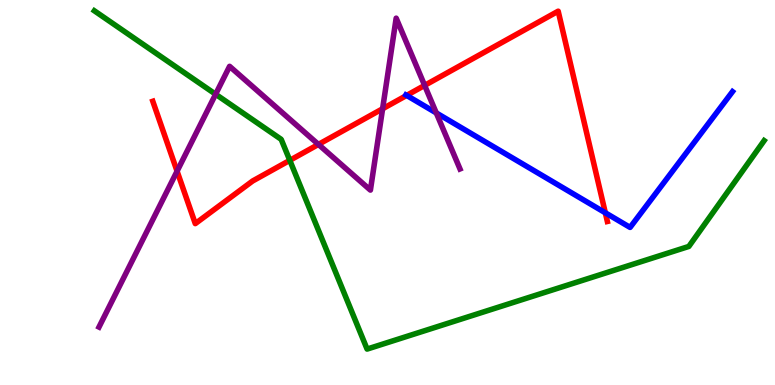[{'lines': ['blue', 'red'], 'intersections': [{'x': 5.25, 'y': 7.52}, {'x': 7.81, 'y': 4.47}]}, {'lines': ['green', 'red'], 'intersections': [{'x': 3.74, 'y': 5.84}]}, {'lines': ['purple', 'red'], 'intersections': [{'x': 2.28, 'y': 5.55}, {'x': 4.11, 'y': 6.25}, {'x': 4.94, 'y': 7.17}, {'x': 5.48, 'y': 7.78}]}, {'lines': ['blue', 'green'], 'intersections': []}, {'lines': ['blue', 'purple'], 'intersections': [{'x': 5.63, 'y': 7.07}]}, {'lines': ['green', 'purple'], 'intersections': [{'x': 2.78, 'y': 7.55}]}]